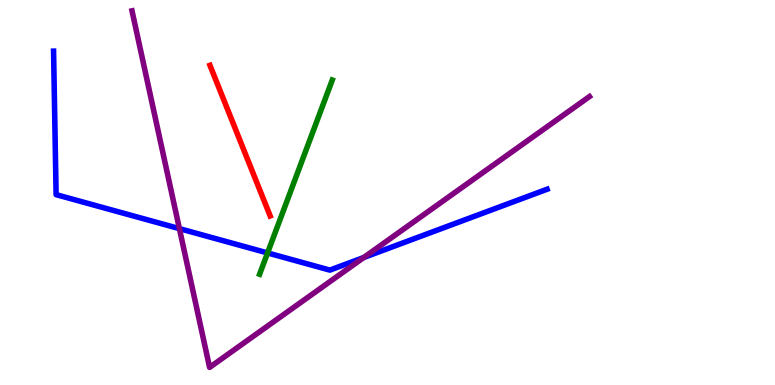[{'lines': ['blue', 'red'], 'intersections': []}, {'lines': ['green', 'red'], 'intersections': []}, {'lines': ['purple', 'red'], 'intersections': []}, {'lines': ['blue', 'green'], 'intersections': [{'x': 3.45, 'y': 3.43}]}, {'lines': ['blue', 'purple'], 'intersections': [{'x': 2.31, 'y': 4.06}, {'x': 4.69, 'y': 3.31}]}, {'lines': ['green', 'purple'], 'intersections': []}]